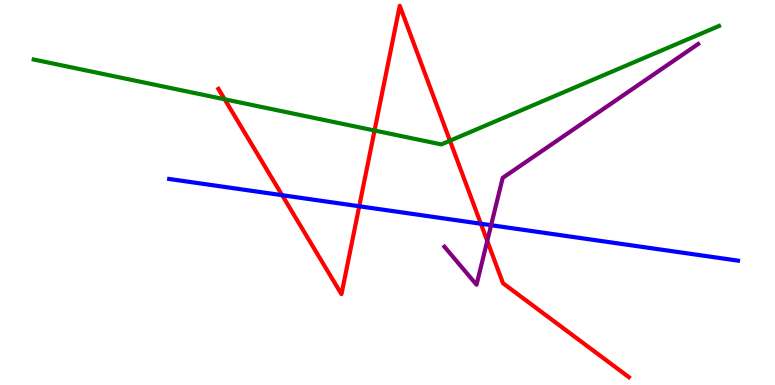[{'lines': ['blue', 'red'], 'intersections': [{'x': 3.64, 'y': 4.93}, {'x': 4.64, 'y': 4.64}, {'x': 6.2, 'y': 4.19}]}, {'lines': ['green', 'red'], 'intersections': [{'x': 2.9, 'y': 7.42}, {'x': 4.83, 'y': 6.61}, {'x': 5.81, 'y': 6.34}]}, {'lines': ['purple', 'red'], 'intersections': [{'x': 6.29, 'y': 3.74}]}, {'lines': ['blue', 'green'], 'intersections': []}, {'lines': ['blue', 'purple'], 'intersections': [{'x': 6.34, 'y': 4.15}]}, {'lines': ['green', 'purple'], 'intersections': []}]